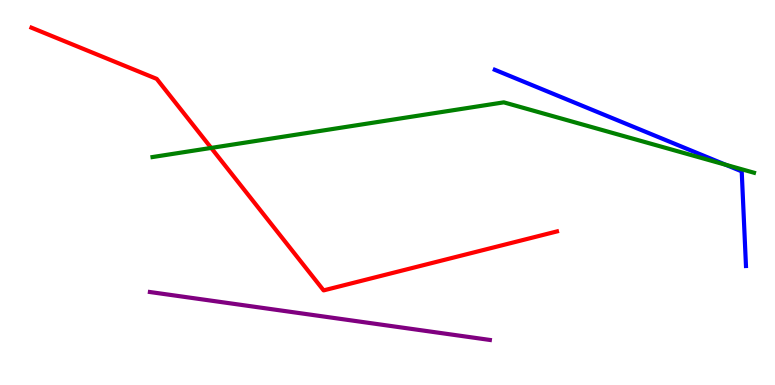[{'lines': ['blue', 'red'], 'intersections': []}, {'lines': ['green', 'red'], 'intersections': [{'x': 2.72, 'y': 6.16}]}, {'lines': ['purple', 'red'], 'intersections': []}, {'lines': ['blue', 'green'], 'intersections': [{'x': 9.36, 'y': 5.72}]}, {'lines': ['blue', 'purple'], 'intersections': []}, {'lines': ['green', 'purple'], 'intersections': []}]